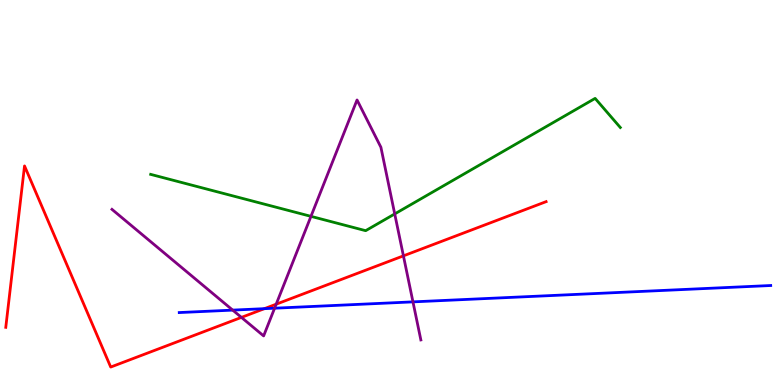[{'lines': ['blue', 'red'], 'intersections': [{'x': 3.41, 'y': 1.98}]}, {'lines': ['green', 'red'], 'intersections': []}, {'lines': ['purple', 'red'], 'intersections': [{'x': 3.12, 'y': 1.76}, {'x': 3.56, 'y': 2.1}, {'x': 5.21, 'y': 3.35}]}, {'lines': ['blue', 'green'], 'intersections': []}, {'lines': ['blue', 'purple'], 'intersections': [{'x': 3.0, 'y': 1.95}, {'x': 3.54, 'y': 1.99}, {'x': 5.33, 'y': 2.16}]}, {'lines': ['green', 'purple'], 'intersections': [{'x': 4.01, 'y': 4.38}, {'x': 5.09, 'y': 4.44}]}]